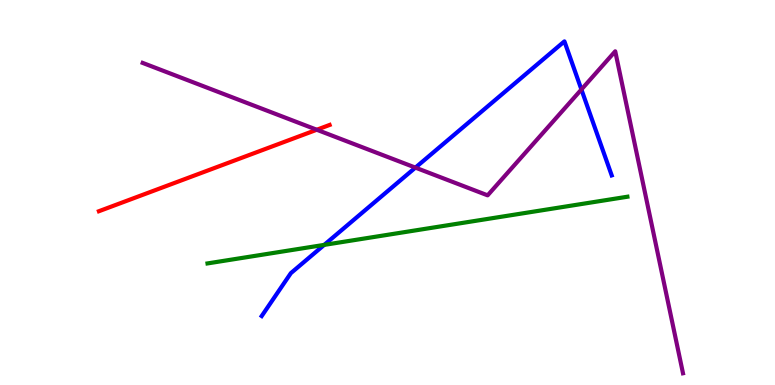[{'lines': ['blue', 'red'], 'intersections': []}, {'lines': ['green', 'red'], 'intersections': []}, {'lines': ['purple', 'red'], 'intersections': [{'x': 4.09, 'y': 6.63}]}, {'lines': ['blue', 'green'], 'intersections': [{'x': 4.18, 'y': 3.64}]}, {'lines': ['blue', 'purple'], 'intersections': [{'x': 5.36, 'y': 5.65}, {'x': 7.5, 'y': 7.68}]}, {'lines': ['green', 'purple'], 'intersections': []}]